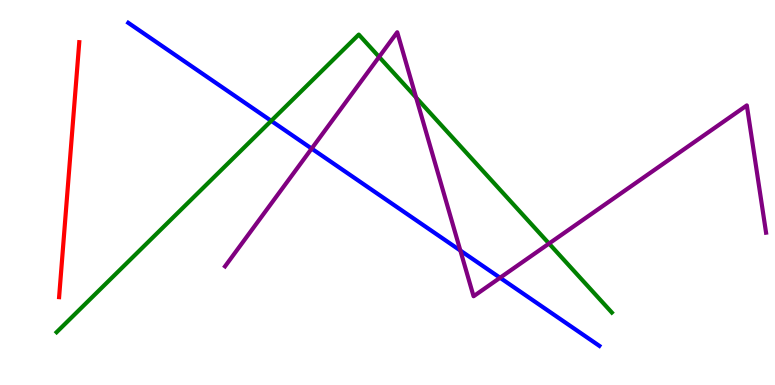[{'lines': ['blue', 'red'], 'intersections': []}, {'lines': ['green', 'red'], 'intersections': []}, {'lines': ['purple', 'red'], 'intersections': []}, {'lines': ['blue', 'green'], 'intersections': [{'x': 3.5, 'y': 6.86}]}, {'lines': ['blue', 'purple'], 'intersections': [{'x': 4.02, 'y': 6.14}, {'x': 5.94, 'y': 3.49}, {'x': 6.45, 'y': 2.79}]}, {'lines': ['green', 'purple'], 'intersections': [{'x': 4.89, 'y': 8.52}, {'x': 5.37, 'y': 7.47}, {'x': 7.08, 'y': 3.67}]}]